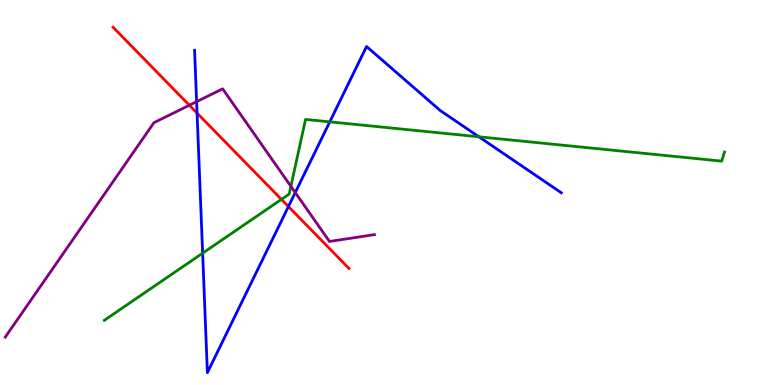[{'lines': ['blue', 'red'], 'intersections': [{'x': 2.54, 'y': 7.06}, {'x': 3.72, 'y': 4.64}]}, {'lines': ['green', 'red'], 'intersections': [{'x': 3.63, 'y': 4.82}]}, {'lines': ['purple', 'red'], 'intersections': [{'x': 2.44, 'y': 7.27}]}, {'lines': ['blue', 'green'], 'intersections': [{'x': 2.61, 'y': 3.42}, {'x': 4.26, 'y': 6.84}, {'x': 6.18, 'y': 6.45}]}, {'lines': ['blue', 'purple'], 'intersections': [{'x': 2.54, 'y': 7.36}, {'x': 3.81, 'y': 5.0}]}, {'lines': ['green', 'purple'], 'intersections': [{'x': 3.75, 'y': 5.16}]}]